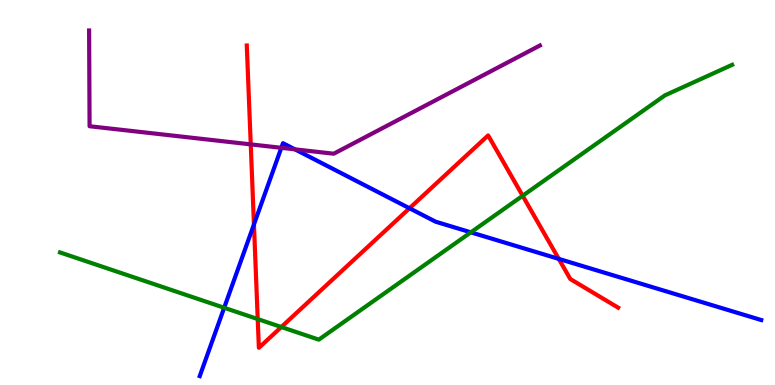[{'lines': ['blue', 'red'], 'intersections': [{'x': 3.28, 'y': 4.17}, {'x': 5.28, 'y': 4.59}, {'x': 7.21, 'y': 3.28}]}, {'lines': ['green', 'red'], 'intersections': [{'x': 3.33, 'y': 1.71}, {'x': 3.63, 'y': 1.51}, {'x': 6.74, 'y': 4.92}]}, {'lines': ['purple', 'red'], 'intersections': [{'x': 3.24, 'y': 6.25}]}, {'lines': ['blue', 'green'], 'intersections': [{'x': 2.89, 'y': 2.01}, {'x': 6.08, 'y': 3.97}]}, {'lines': ['blue', 'purple'], 'intersections': [{'x': 3.63, 'y': 6.16}, {'x': 3.81, 'y': 6.12}]}, {'lines': ['green', 'purple'], 'intersections': []}]